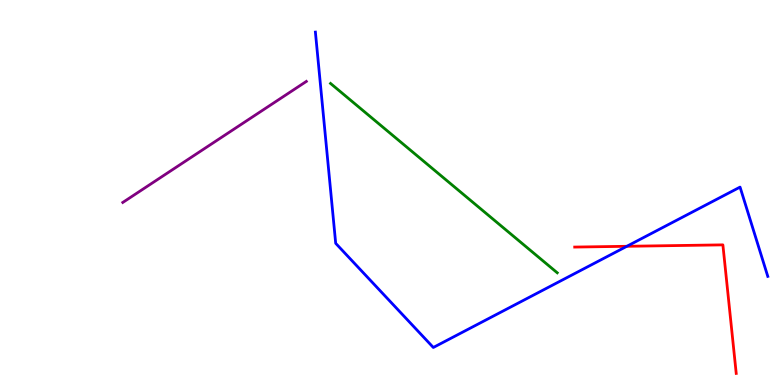[{'lines': ['blue', 'red'], 'intersections': [{'x': 8.09, 'y': 3.6}]}, {'lines': ['green', 'red'], 'intersections': []}, {'lines': ['purple', 'red'], 'intersections': []}, {'lines': ['blue', 'green'], 'intersections': []}, {'lines': ['blue', 'purple'], 'intersections': []}, {'lines': ['green', 'purple'], 'intersections': []}]